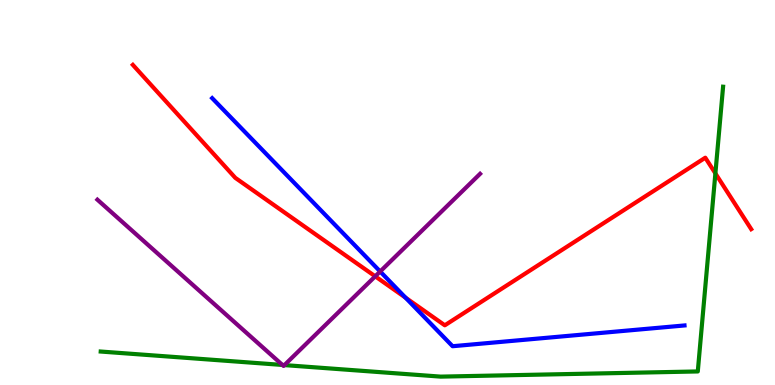[{'lines': ['blue', 'red'], 'intersections': [{'x': 5.23, 'y': 2.27}]}, {'lines': ['green', 'red'], 'intersections': [{'x': 9.23, 'y': 5.5}]}, {'lines': ['purple', 'red'], 'intersections': [{'x': 4.84, 'y': 2.82}]}, {'lines': ['blue', 'green'], 'intersections': []}, {'lines': ['blue', 'purple'], 'intersections': [{'x': 4.91, 'y': 2.95}]}, {'lines': ['green', 'purple'], 'intersections': [{'x': 3.64, 'y': 0.521}, {'x': 3.67, 'y': 0.517}]}]